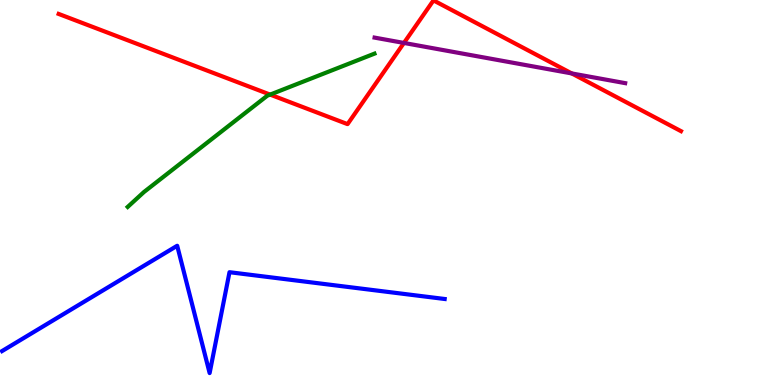[{'lines': ['blue', 'red'], 'intersections': []}, {'lines': ['green', 'red'], 'intersections': [{'x': 3.49, 'y': 7.54}]}, {'lines': ['purple', 'red'], 'intersections': [{'x': 5.21, 'y': 8.88}, {'x': 7.38, 'y': 8.09}]}, {'lines': ['blue', 'green'], 'intersections': []}, {'lines': ['blue', 'purple'], 'intersections': []}, {'lines': ['green', 'purple'], 'intersections': []}]